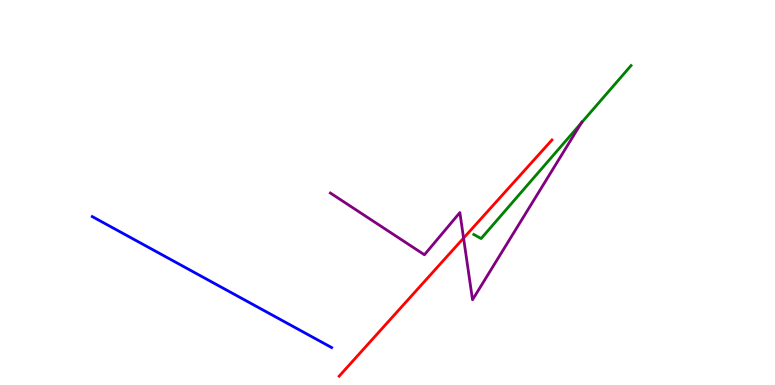[{'lines': ['blue', 'red'], 'intersections': []}, {'lines': ['green', 'red'], 'intersections': []}, {'lines': ['purple', 'red'], 'intersections': [{'x': 5.98, 'y': 3.82}]}, {'lines': ['blue', 'green'], 'intersections': []}, {'lines': ['blue', 'purple'], 'intersections': []}, {'lines': ['green', 'purple'], 'intersections': [{'x': 7.5, 'y': 6.81}]}]